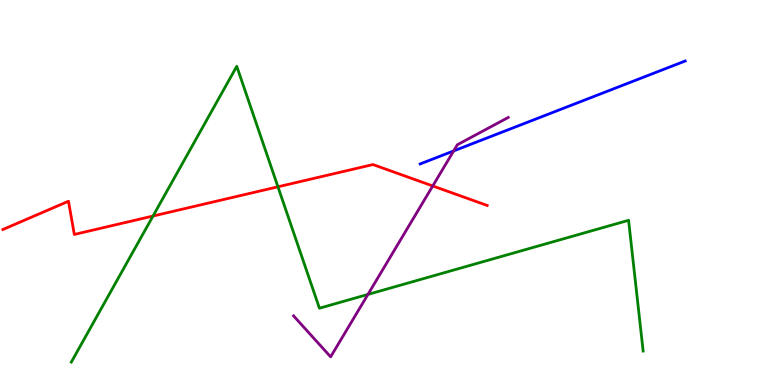[{'lines': ['blue', 'red'], 'intersections': []}, {'lines': ['green', 'red'], 'intersections': [{'x': 1.97, 'y': 4.39}, {'x': 3.59, 'y': 5.15}]}, {'lines': ['purple', 'red'], 'intersections': [{'x': 5.58, 'y': 5.17}]}, {'lines': ['blue', 'green'], 'intersections': []}, {'lines': ['blue', 'purple'], 'intersections': [{'x': 5.85, 'y': 6.08}]}, {'lines': ['green', 'purple'], 'intersections': [{'x': 4.75, 'y': 2.35}]}]